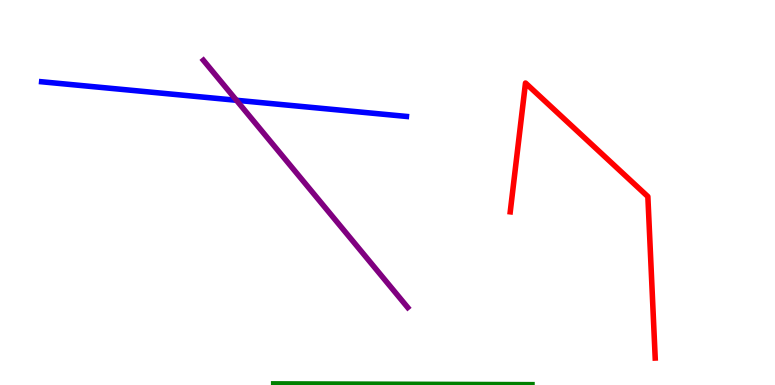[{'lines': ['blue', 'red'], 'intersections': []}, {'lines': ['green', 'red'], 'intersections': []}, {'lines': ['purple', 'red'], 'intersections': []}, {'lines': ['blue', 'green'], 'intersections': []}, {'lines': ['blue', 'purple'], 'intersections': [{'x': 3.05, 'y': 7.4}]}, {'lines': ['green', 'purple'], 'intersections': []}]